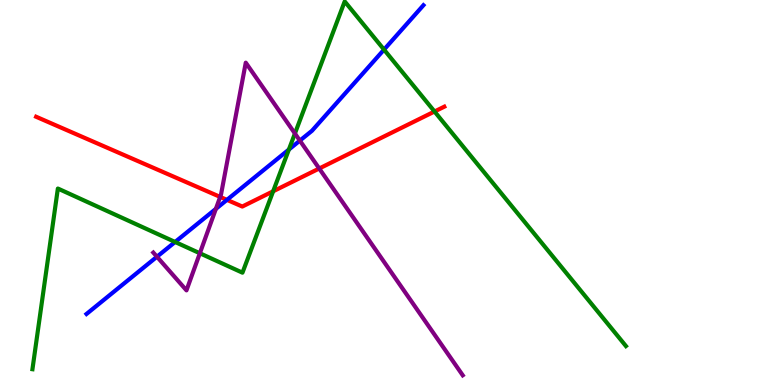[{'lines': ['blue', 'red'], 'intersections': [{'x': 2.93, 'y': 4.81}]}, {'lines': ['green', 'red'], 'intersections': [{'x': 3.52, 'y': 5.03}, {'x': 5.61, 'y': 7.1}]}, {'lines': ['purple', 'red'], 'intersections': [{'x': 2.84, 'y': 4.89}, {'x': 4.12, 'y': 5.62}]}, {'lines': ['blue', 'green'], 'intersections': [{'x': 2.26, 'y': 3.71}, {'x': 3.73, 'y': 6.12}, {'x': 4.96, 'y': 8.71}]}, {'lines': ['blue', 'purple'], 'intersections': [{'x': 2.03, 'y': 3.33}, {'x': 2.79, 'y': 4.58}, {'x': 3.87, 'y': 6.35}]}, {'lines': ['green', 'purple'], 'intersections': [{'x': 2.58, 'y': 3.42}, {'x': 3.81, 'y': 6.53}]}]